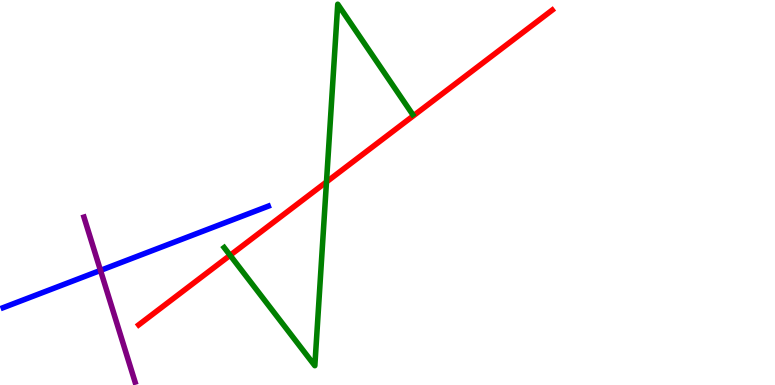[{'lines': ['blue', 'red'], 'intersections': []}, {'lines': ['green', 'red'], 'intersections': [{'x': 2.97, 'y': 3.37}, {'x': 4.21, 'y': 5.27}]}, {'lines': ['purple', 'red'], 'intersections': []}, {'lines': ['blue', 'green'], 'intersections': []}, {'lines': ['blue', 'purple'], 'intersections': [{'x': 1.3, 'y': 2.98}]}, {'lines': ['green', 'purple'], 'intersections': []}]